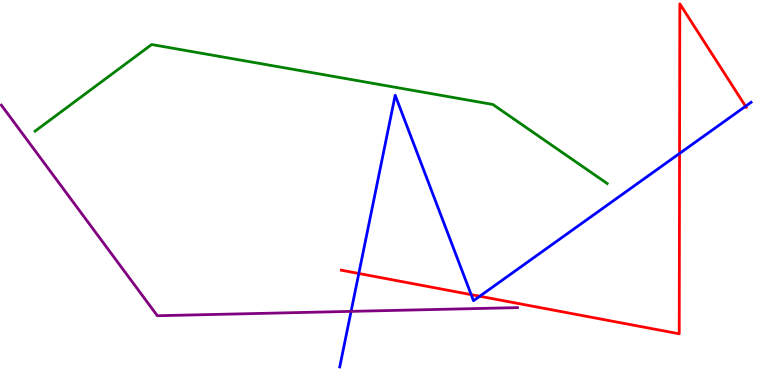[{'lines': ['blue', 'red'], 'intersections': [{'x': 4.63, 'y': 2.9}, {'x': 6.08, 'y': 2.35}, {'x': 6.19, 'y': 2.31}, {'x': 8.77, 'y': 6.01}, {'x': 9.62, 'y': 7.24}]}, {'lines': ['green', 'red'], 'intersections': []}, {'lines': ['purple', 'red'], 'intersections': []}, {'lines': ['blue', 'green'], 'intersections': []}, {'lines': ['blue', 'purple'], 'intersections': [{'x': 4.53, 'y': 1.91}]}, {'lines': ['green', 'purple'], 'intersections': []}]